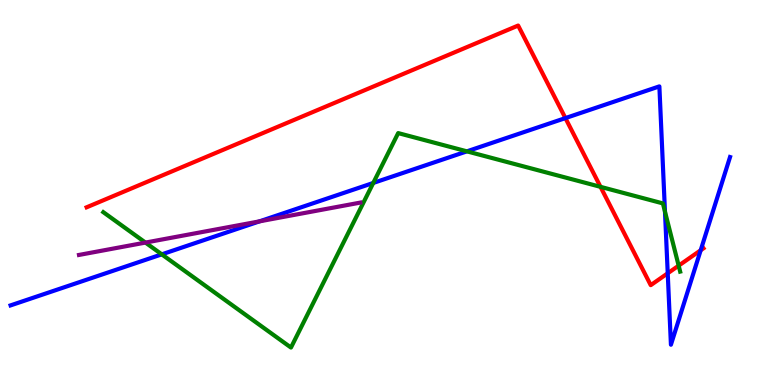[{'lines': ['blue', 'red'], 'intersections': [{'x': 7.3, 'y': 6.93}, {'x': 8.62, 'y': 2.9}, {'x': 9.04, 'y': 3.5}]}, {'lines': ['green', 'red'], 'intersections': [{'x': 7.75, 'y': 5.15}, {'x': 8.76, 'y': 3.1}]}, {'lines': ['purple', 'red'], 'intersections': []}, {'lines': ['blue', 'green'], 'intersections': [{'x': 2.09, 'y': 3.39}, {'x': 4.82, 'y': 5.25}, {'x': 6.02, 'y': 6.07}, {'x': 8.58, 'y': 4.5}]}, {'lines': ['blue', 'purple'], 'intersections': [{'x': 3.35, 'y': 4.25}]}, {'lines': ['green', 'purple'], 'intersections': [{'x': 1.88, 'y': 3.7}]}]